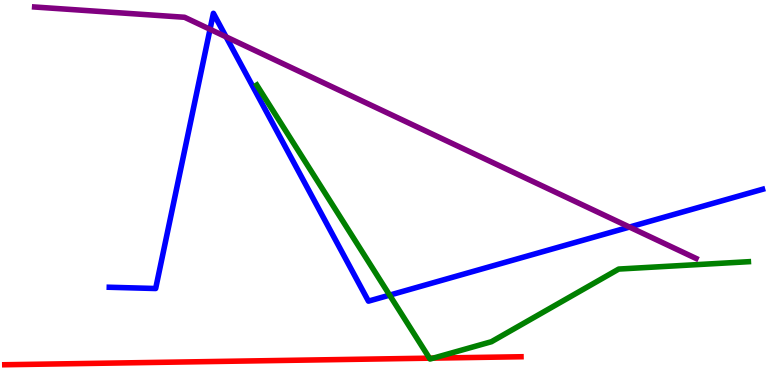[{'lines': ['blue', 'red'], 'intersections': []}, {'lines': ['green', 'red'], 'intersections': [{'x': 5.54, 'y': 0.697}, {'x': 5.59, 'y': 0.698}]}, {'lines': ['purple', 'red'], 'intersections': []}, {'lines': ['blue', 'green'], 'intersections': [{'x': 5.03, 'y': 2.33}]}, {'lines': ['blue', 'purple'], 'intersections': [{'x': 2.71, 'y': 9.24}, {'x': 2.92, 'y': 9.04}, {'x': 8.12, 'y': 4.1}]}, {'lines': ['green', 'purple'], 'intersections': []}]